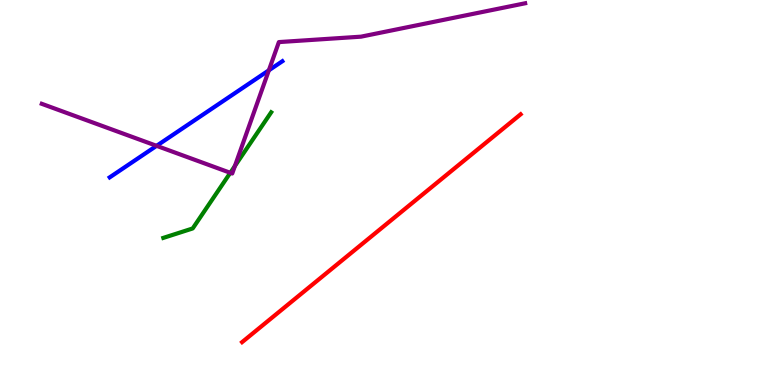[{'lines': ['blue', 'red'], 'intersections': []}, {'lines': ['green', 'red'], 'intersections': []}, {'lines': ['purple', 'red'], 'intersections': []}, {'lines': ['blue', 'green'], 'intersections': []}, {'lines': ['blue', 'purple'], 'intersections': [{'x': 2.02, 'y': 6.21}, {'x': 3.47, 'y': 8.17}]}, {'lines': ['green', 'purple'], 'intersections': [{'x': 2.97, 'y': 5.51}, {'x': 3.03, 'y': 5.69}]}]